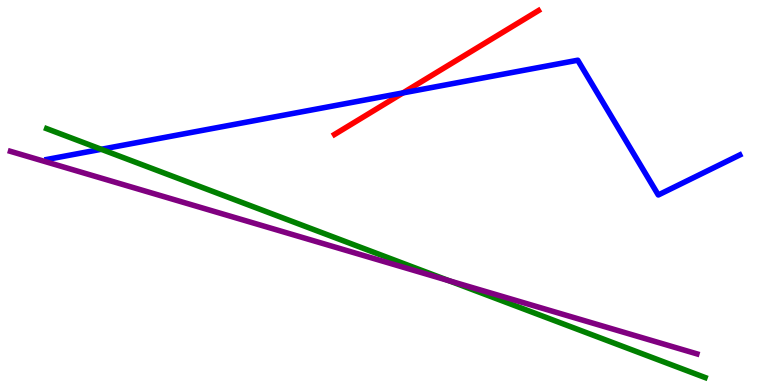[{'lines': ['blue', 'red'], 'intersections': [{'x': 5.2, 'y': 7.59}]}, {'lines': ['green', 'red'], 'intersections': []}, {'lines': ['purple', 'red'], 'intersections': []}, {'lines': ['blue', 'green'], 'intersections': [{'x': 1.31, 'y': 6.12}]}, {'lines': ['blue', 'purple'], 'intersections': []}, {'lines': ['green', 'purple'], 'intersections': [{'x': 5.79, 'y': 2.71}]}]